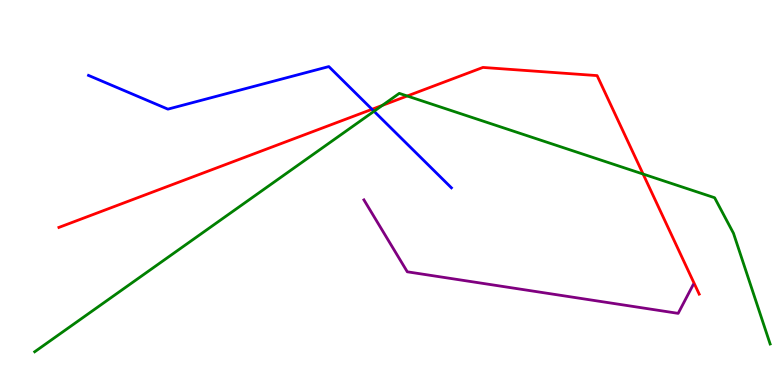[{'lines': ['blue', 'red'], 'intersections': [{'x': 4.8, 'y': 7.16}]}, {'lines': ['green', 'red'], 'intersections': [{'x': 4.93, 'y': 7.26}, {'x': 5.25, 'y': 7.51}, {'x': 8.3, 'y': 5.48}]}, {'lines': ['purple', 'red'], 'intersections': []}, {'lines': ['blue', 'green'], 'intersections': [{'x': 4.83, 'y': 7.11}]}, {'lines': ['blue', 'purple'], 'intersections': []}, {'lines': ['green', 'purple'], 'intersections': []}]